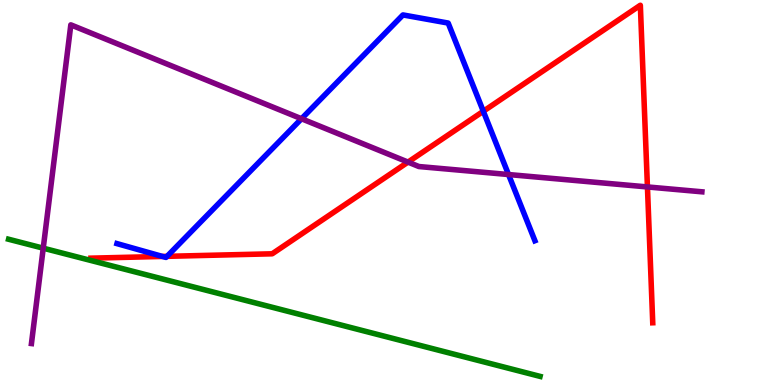[{'lines': ['blue', 'red'], 'intersections': [{'x': 2.1, 'y': 3.34}, {'x': 2.16, 'y': 3.34}, {'x': 6.24, 'y': 7.11}]}, {'lines': ['green', 'red'], 'intersections': []}, {'lines': ['purple', 'red'], 'intersections': [{'x': 5.26, 'y': 5.79}, {'x': 8.35, 'y': 5.14}]}, {'lines': ['blue', 'green'], 'intersections': []}, {'lines': ['blue', 'purple'], 'intersections': [{'x': 3.89, 'y': 6.92}, {'x': 6.56, 'y': 5.47}]}, {'lines': ['green', 'purple'], 'intersections': [{'x': 0.558, 'y': 3.55}]}]